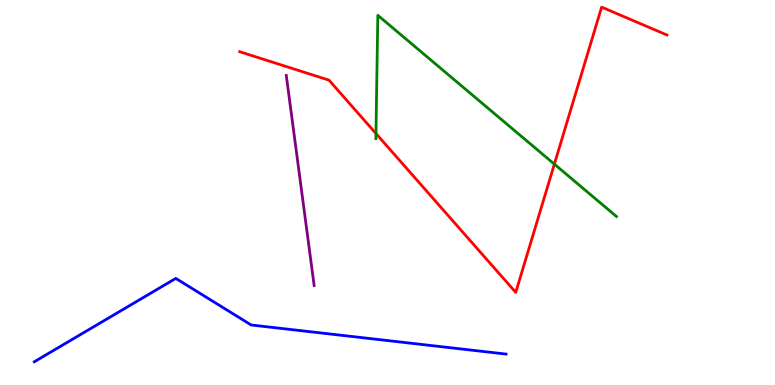[{'lines': ['blue', 'red'], 'intersections': []}, {'lines': ['green', 'red'], 'intersections': [{'x': 4.85, 'y': 6.53}, {'x': 7.15, 'y': 5.74}]}, {'lines': ['purple', 'red'], 'intersections': []}, {'lines': ['blue', 'green'], 'intersections': []}, {'lines': ['blue', 'purple'], 'intersections': []}, {'lines': ['green', 'purple'], 'intersections': []}]